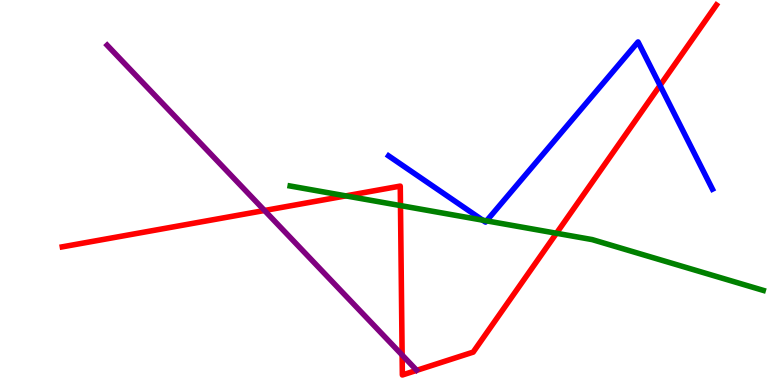[{'lines': ['blue', 'red'], 'intersections': [{'x': 8.52, 'y': 7.78}]}, {'lines': ['green', 'red'], 'intersections': [{'x': 4.46, 'y': 4.91}, {'x': 5.17, 'y': 4.66}, {'x': 7.18, 'y': 3.94}]}, {'lines': ['purple', 'red'], 'intersections': [{'x': 3.41, 'y': 4.53}, {'x': 5.19, 'y': 0.779}]}, {'lines': ['blue', 'green'], 'intersections': [{'x': 6.23, 'y': 4.28}, {'x': 6.28, 'y': 4.26}]}, {'lines': ['blue', 'purple'], 'intersections': []}, {'lines': ['green', 'purple'], 'intersections': []}]